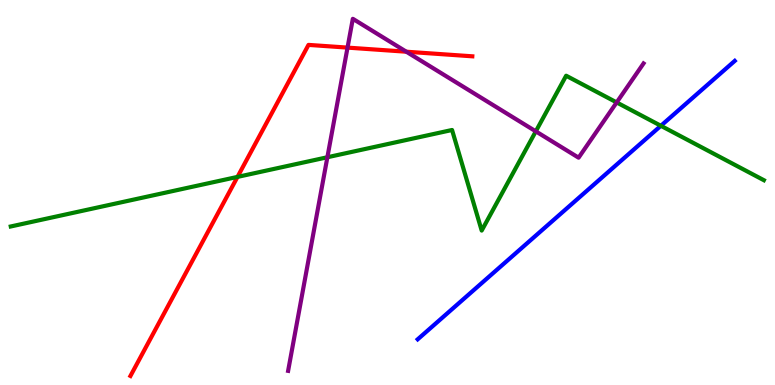[{'lines': ['blue', 'red'], 'intersections': []}, {'lines': ['green', 'red'], 'intersections': [{'x': 3.06, 'y': 5.41}]}, {'lines': ['purple', 'red'], 'intersections': [{'x': 4.48, 'y': 8.76}, {'x': 5.24, 'y': 8.66}]}, {'lines': ['blue', 'green'], 'intersections': [{'x': 8.53, 'y': 6.73}]}, {'lines': ['blue', 'purple'], 'intersections': []}, {'lines': ['green', 'purple'], 'intersections': [{'x': 4.22, 'y': 5.92}, {'x': 6.91, 'y': 6.59}, {'x': 7.96, 'y': 7.34}]}]